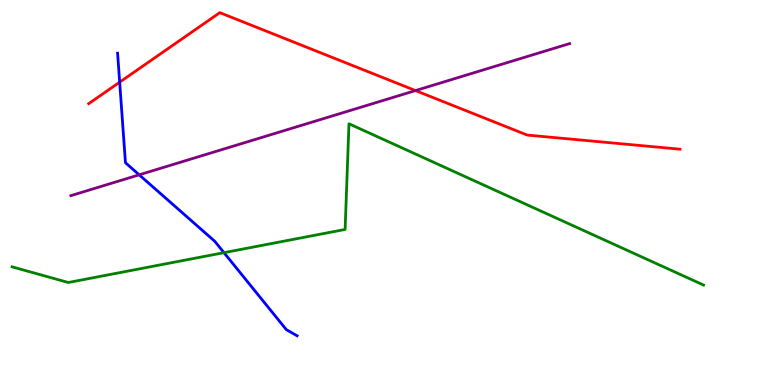[{'lines': ['blue', 'red'], 'intersections': [{'x': 1.54, 'y': 7.87}]}, {'lines': ['green', 'red'], 'intersections': []}, {'lines': ['purple', 'red'], 'intersections': [{'x': 5.36, 'y': 7.65}]}, {'lines': ['blue', 'green'], 'intersections': [{'x': 2.89, 'y': 3.44}]}, {'lines': ['blue', 'purple'], 'intersections': [{'x': 1.8, 'y': 5.46}]}, {'lines': ['green', 'purple'], 'intersections': []}]